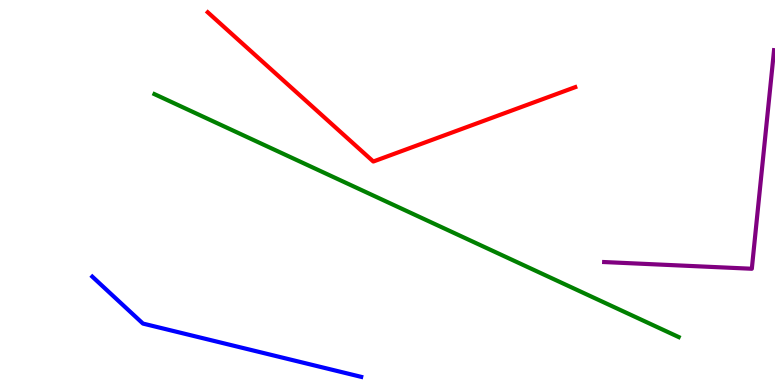[{'lines': ['blue', 'red'], 'intersections': []}, {'lines': ['green', 'red'], 'intersections': []}, {'lines': ['purple', 'red'], 'intersections': []}, {'lines': ['blue', 'green'], 'intersections': []}, {'lines': ['blue', 'purple'], 'intersections': []}, {'lines': ['green', 'purple'], 'intersections': []}]